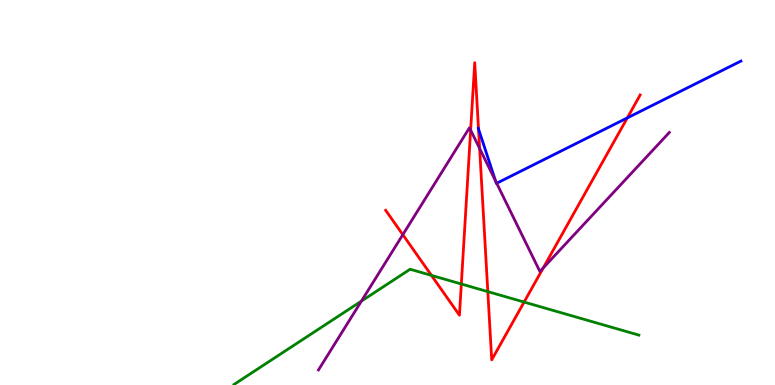[{'lines': ['blue', 'red'], 'intersections': [{'x': 6.17, 'y': 6.65}, {'x': 8.09, 'y': 6.94}]}, {'lines': ['green', 'red'], 'intersections': [{'x': 5.57, 'y': 2.85}, {'x': 5.95, 'y': 2.62}, {'x': 6.29, 'y': 2.43}, {'x': 6.76, 'y': 2.15}]}, {'lines': ['purple', 'red'], 'intersections': [{'x': 5.2, 'y': 3.9}, {'x': 6.07, 'y': 6.62}, {'x': 6.19, 'y': 6.14}, {'x': 7.01, 'y': 3.04}]}, {'lines': ['blue', 'green'], 'intersections': []}, {'lines': ['blue', 'purple'], 'intersections': [{'x': 6.39, 'y': 5.3}, {'x': 6.41, 'y': 5.24}]}, {'lines': ['green', 'purple'], 'intersections': [{'x': 4.66, 'y': 2.18}]}]